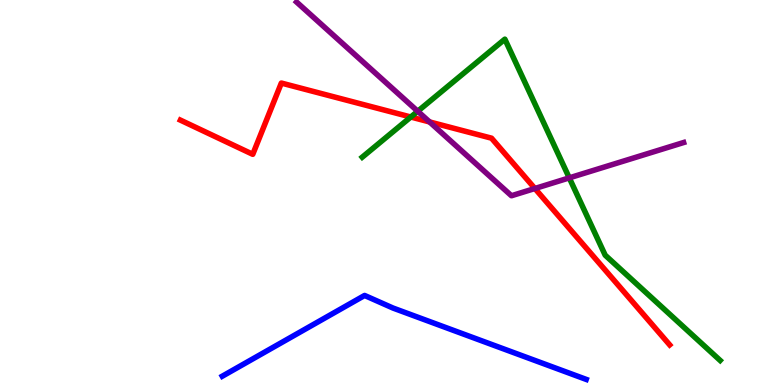[{'lines': ['blue', 'red'], 'intersections': []}, {'lines': ['green', 'red'], 'intersections': [{'x': 5.3, 'y': 6.96}]}, {'lines': ['purple', 'red'], 'intersections': [{'x': 5.54, 'y': 6.83}, {'x': 6.9, 'y': 5.1}]}, {'lines': ['blue', 'green'], 'intersections': []}, {'lines': ['blue', 'purple'], 'intersections': []}, {'lines': ['green', 'purple'], 'intersections': [{'x': 5.39, 'y': 7.11}, {'x': 7.35, 'y': 5.38}]}]